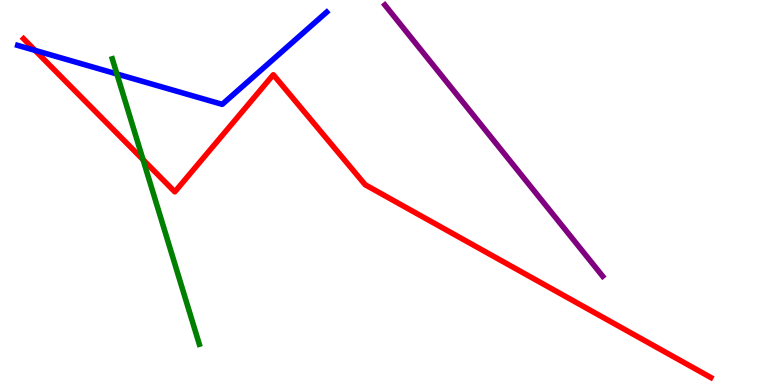[{'lines': ['blue', 'red'], 'intersections': [{'x': 0.453, 'y': 8.69}]}, {'lines': ['green', 'red'], 'intersections': [{'x': 1.85, 'y': 5.85}]}, {'lines': ['purple', 'red'], 'intersections': []}, {'lines': ['blue', 'green'], 'intersections': [{'x': 1.51, 'y': 8.08}]}, {'lines': ['blue', 'purple'], 'intersections': []}, {'lines': ['green', 'purple'], 'intersections': []}]